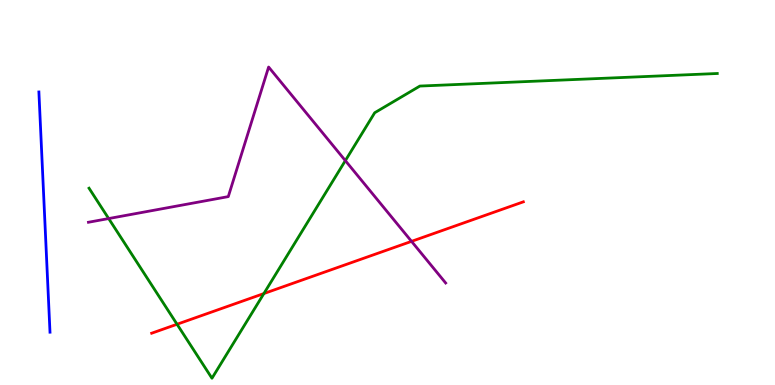[{'lines': ['blue', 'red'], 'intersections': []}, {'lines': ['green', 'red'], 'intersections': [{'x': 2.28, 'y': 1.58}, {'x': 3.4, 'y': 2.38}]}, {'lines': ['purple', 'red'], 'intersections': [{'x': 5.31, 'y': 3.73}]}, {'lines': ['blue', 'green'], 'intersections': []}, {'lines': ['blue', 'purple'], 'intersections': []}, {'lines': ['green', 'purple'], 'intersections': [{'x': 1.4, 'y': 4.32}, {'x': 4.46, 'y': 5.83}]}]